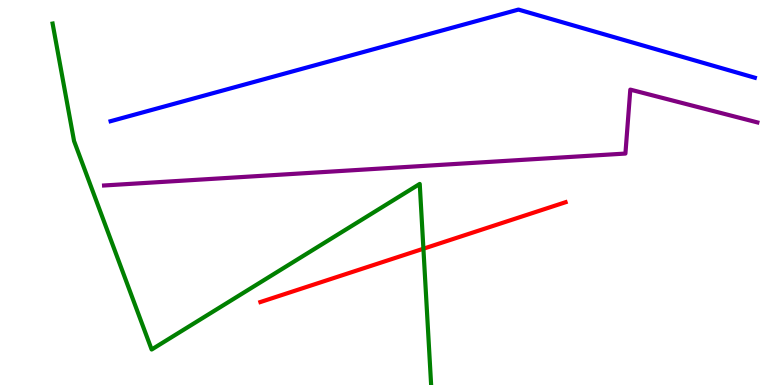[{'lines': ['blue', 'red'], 'intersections': []}, {'lines': ['green', 'red'], 'intersections': [{'x': 5.46, 'y': 3.54}]}, {'lines': ['purple', 'red'], 'intersections': []}, {'lines': ['blue', 'green'], 'intersections': []}, {'lines': ['blue', 'purple'], 'intersections': []}, {'lines': ['green', 'purple'], 'intersections': []}]